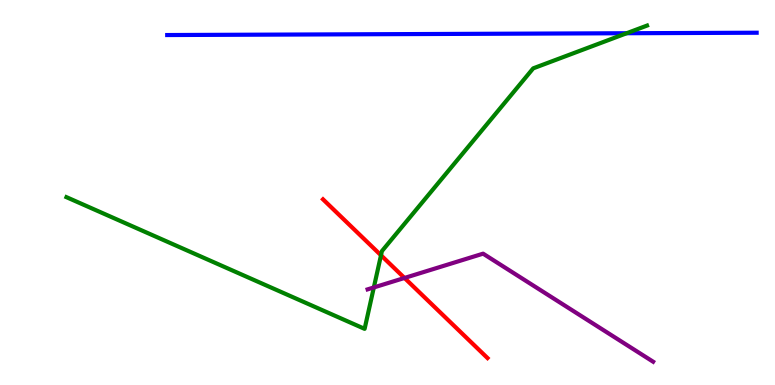[{'lines': ['blue', 'red'], 'intersections': []}, {'lines': ['green', 'red'], 'intersections': [{'x': 4.92, 'y': 3.37}]}, {'lines': ['purple', 'red'], 'intersections': [{'x': 5.22, 'y': 2.78}]}, {'lines': ['blue', 'green'], 'intersections': [{'x': 8.09, 'y': 9.14}]}, {'lines': ['blue', 'purple'], 'intersections': []}, {'lines': ['green', 'purple'], 'intersections': [{'x': 4.82, 'y': 2.53}]}]